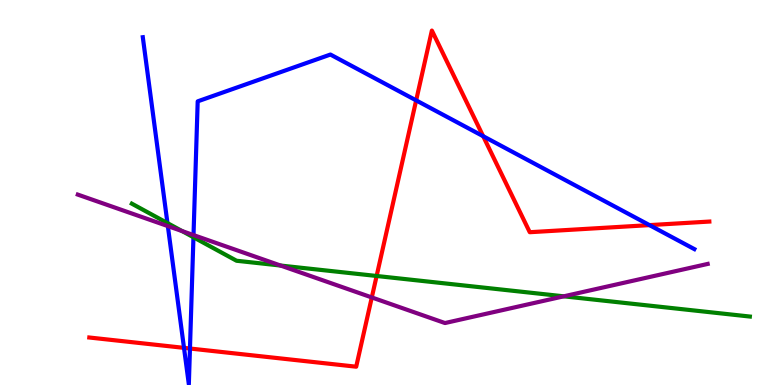[{'lines': ['blue', 'red'], 'intersections': [{'x': 2.37, 'y': 0.965}, {'x': 2.45, 'y': 0.948}, {'x': 5.37, 'y': 7.39}, {'x': 6.23, 'y': 6.46}, {'x': 8.38, 'y': 4.15}]}, {'lines': ['green', 'red'], 'intersections': [{'x': 4.86, 'y': 2.83}]}, {'lines': ['purple', 'red'], 'intersections': [{'x': 4.8, 'y': 2.27}]}, {'lines': ['blue', 'green'], 'intersections': [{'x': 2.16, 'y': 4.21}, {'x': 2.5, 'y': 3.84}]}, {'lines': ['blue', 'purple'], 'intersections': [{'x': 2.17, 'y': 4.13}, {'x': 2.5, 'y': 3.89}]}, {'lines': ['green', 'purple'], 'intersections': [{'x': 2.35, 'y': 4.0}, {'x': 3.62, 'y': 3.1}, {'x': 7.27, 'y': 2.3}]}]